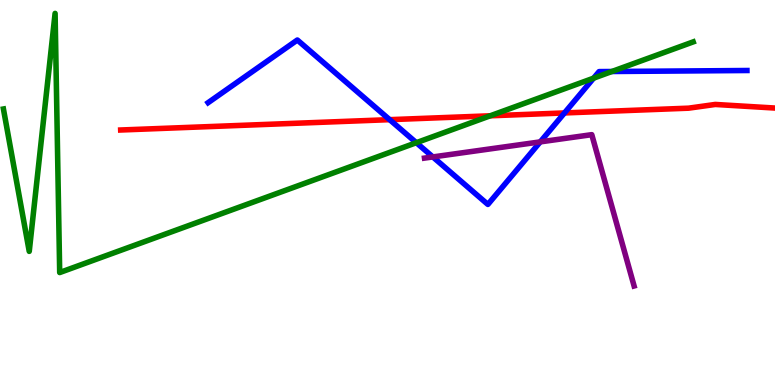[{'lines': ['blue', 'red'], 'intersections': [{'x': 5.03, 'y': 6.89}, {'x': 7.28, 'y': 7.07}]}, {'lines': ['green', 'red'], 'intersections': [{'x': 6.33, 'y': 6.99}]}, {'lines': ['purple', 'red'], 'intersections': []}, {'lines': ['blue', 'green'], 'intersections': [{'x': 5.37, 'y': 6.29}, {'x': 7.66, 'y': 7.97}, {'x': 7.9, 'y': 8.14}]}, {'lines': ['blue', 'purple'], 'intersections': [{'x': 5.59, 'y': 5.92}, {'x': 6.97, 'y': 6.31}]}, {'lines': ['green', 'purple'], 'intersections': []}]